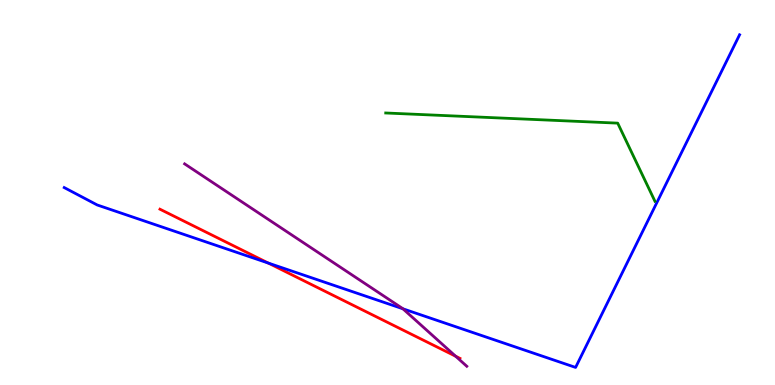[{'lines': ['blue', 'red'], 'intersections': [{'x': 3.46, 'y': 3.17}]}, {'lines': ['green', 'red'], 'intersections': []}, {'lines': ['purple', 'red'], 'intersections': [{'x': 5.88, 'y': 0.747}]}, {'lines': ['blue', 'green'], 'intersections': []}, {'lines': ['blue', 'purple'], 'intersections': [{'x': 5.2, 'y': 1.98}]}, {'lines': ['green', 'purple'], 'intersections': []}]